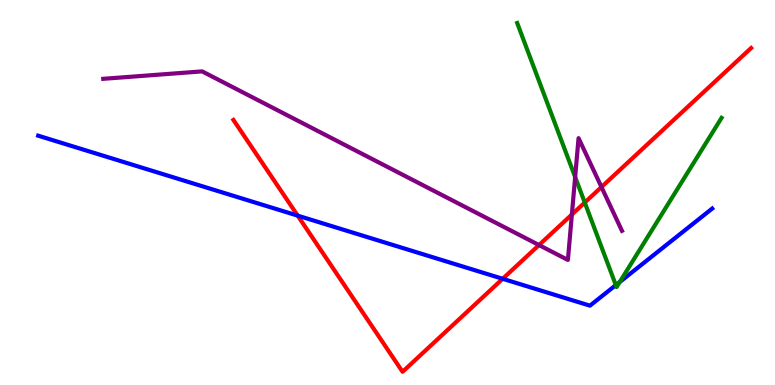[{'lines': ['blue', 'red'], 'intersections': [{'x': 3.84, 'y': 4.4}, {'x': 6.49, 'y': 2.76}]}, {'lines': ['green', 'red'], 'intersections': [{'x': 7.55, 'y': 4.74}]}, {'lines': ['purple', 'red'], 'intersections': [{'x': 6.95, 'y': 3.63}, {'x': 7.38, 'y': 4.43}, {'x': 7.76, 'y': 5.14}]}, {'lines': ['blue', 'green'], 'intersections': [{'x': 7.95, 'y': 2.59}, {'x': 8.0, 'y': 2.67}]}, {'lines': ['blue', 'purple'], 'intersections': []}, {'lines': ['green', 'purple'], 'intersections': [{'x': 7.42, 'y': 5.4}]}]